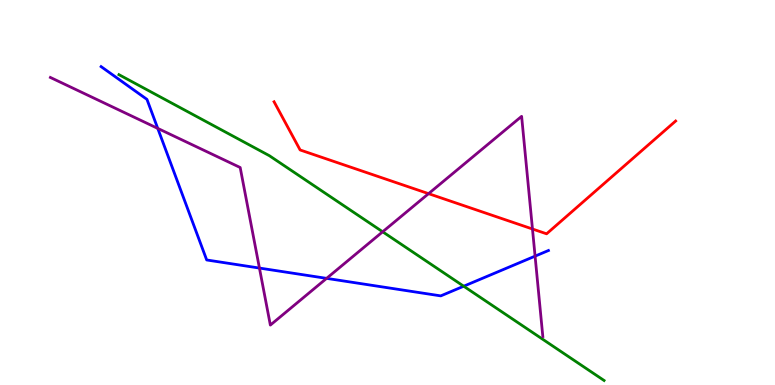[{'lines': ['blue', 'red'], 'intersections': []}, {'lines': ['green', 'red'], 'intersections': []}, {'lines': ['purple', 'red'], 'intersections': [{'x': 5.53, 'y': 4.97}, {'x': 6.87, 'y': 4.05}]}, {'lines': ['blue', 'green'], 'intersections': [{'x': 5.98, 'y': 2.57}]}, {'lines': ['blue', 'purple'], 'intersections': [{'x': 2.04, 'y': 6.67}, {'x': 3.35, 'y': 3.04}, {'x': 4.21, 'y': 2.77}, {'x': 6.9, 'y': 3.35}]}, {'lines': ['green', 'purple'], 'intersections': [{'x': 4.94, 'y': 3.98}]}]